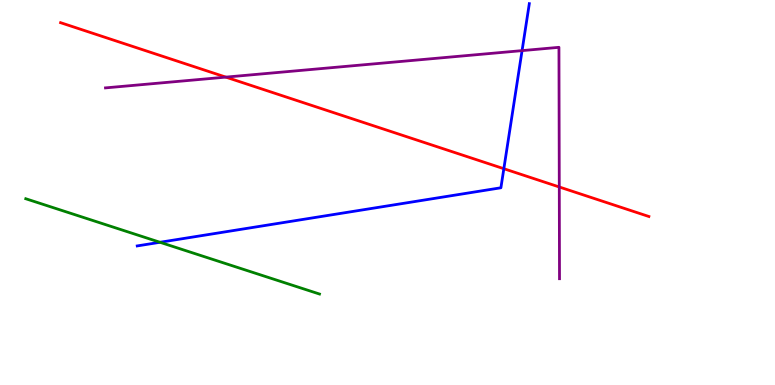[{'lines': ['blue', 'red'], 'intersections': [{'x': 6.5, 'y': 5.62}]}, {'lines': ['green', 'red'], 'intersections': []}, {'lines': ['purple', 'red'], 'intersections': [{'x': 2.91, 'y': 8.0}, {'x': 7.22, 'y': 5.14}]}, {'lines': ['blue', 'green'], 'intersections': [{'x': 2.06, 'y': 3.71}]}, {'lines': ['blue', 'purple'], 'intersections': [{'x': 6.74, 'y': 8.69}]}, {'lines': ['green', 'purple'], 'intersections': []}]